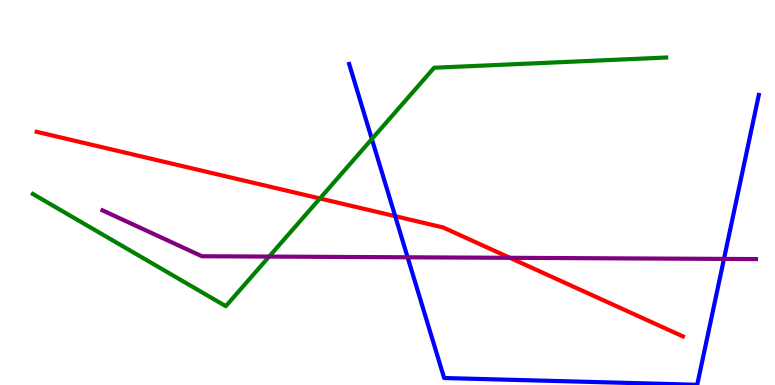[{'lines': ['blue', 'red'], 'intersections': [{'x': 5.1, 'y': 4.39}]}, {'lines': ['green', 'red'], 'intersections': [{'x': 4.13, 'y': 4.85}]}, {'lines': ['purple', 'red'], 'intersections': [{'x': 6.58, 'y': 3.3}]}, {'lines': ['blue', 'green'], 'intersections': [{'x': 4.8, 'y': 6.39}]}, {'lines': ['blue', 'purple'], 'intersections': [{'x': 5.26, 'y': 3.32}, {'x': 9.34, 'y': 3.28}]}, {'lines': ['green', 'purple'], 'intersections': [{'x': 3.47, 'y': 3.34}]}]